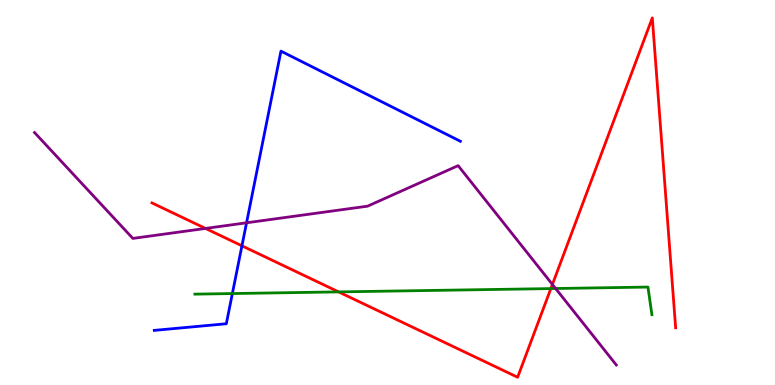[{'lines': ['blue', 'red'], 'intersections': [{'x': 3.12, 'y': 3.62}]}, {'lines': ['green', 'red'], 'intersections': [{'x': 4.37, 'y': 2.42}, {'x': 7.11, 'y': 2.5}]}, {'lines': ['purple', 'red'], 'intersections': [{'x': 2.65, 'y': 4.07}, {'x': 7.13, 'y': 2.61}]}, {'lines': ['blue', 'green'], 'intersections': [{'x': 3.0, 'y': 2.38}]}, {'lines': ['blue', 'purple'], 'intersections': [{'x': 3.18, 'y': 4.21}]}, {'lines': ['green', 'purple'], 'intersections': [{'x': 7.17, 'y': 2.51}]}]